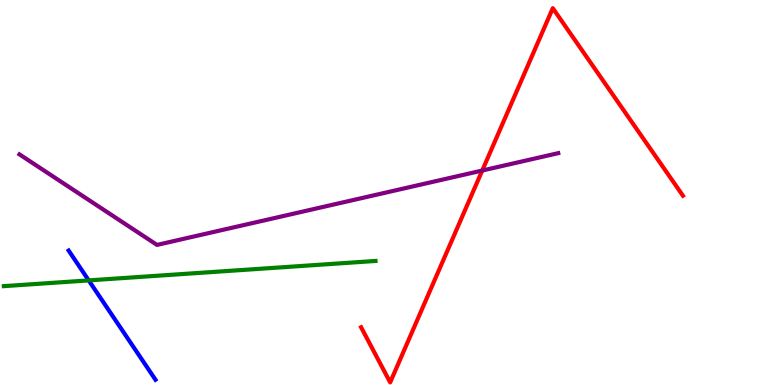[{'lines': ['blue', 'red'], 'intersections': []}, {'lines': ['green', 'red'], 'intersections': []}, {'lines': ['purple', 'red'], 'intersections': [{'x': 6.22, 'y': 5.57}]}, {'lines': ['blue', 'green'], 'intersections': [{'x': 1.14, 'y': 2.72}]}, {'lines': ['blue', 'purple'], 'intersections': []}, {'lines': ['green', 'purple'], 'intersections': []}]